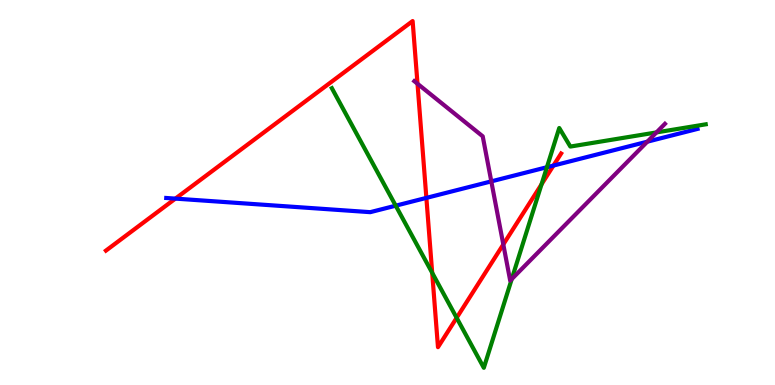[{'lines': ['blue', 'red'], 'intersections': [{'x': 2.26, 'y': 4.84}, {'x': 5.5, 'y': 4.86}, {'x': 7.14, 'y': 5.7}]}, {'lines': ['green', 'red'], 'intersections': [{'x': 5.58, 'y': 2.91}, {'x': 5.89, 'y': 1.74}, {'x': 6.99, 'y': 5.21}]}, {'lines': ['purple', 'red'], 'intersections': [{'x': 5.39, 'y': 7.82}, {'x': 6.49, 'y': 3.65}]}, {'lines': ['blue', 'green'], 'intersections': [{'x': 5.11, 'y': 4.66}, {'x': 7.06, 'y': 5.66}]}, {'lines': ['blue', 'purple'], 'intersections': [{'x': 6.34, 'y': 5.29}, {'x': 8.35, 'y': 6.32}]}, {'lines': ['green', 'purple'], 'intersections': [{'x': 6.6, 'y': 2.75}, {'x': 8.47, 'y': 6.56}]}]